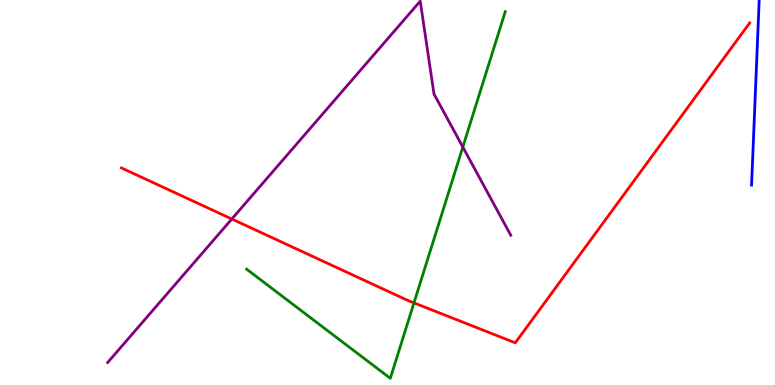[{'lines': ['blue', 'red'], 'intersections': []}, {'lines': ['green', 'red'], 'intersections': [{'x': 5.34, 'y': 2.13}]}, {'lines': ['purple', 'red'], 'intersections': [{'x': 2.99, 'y': 4.31}]}, {'lines': ['blue', 'green'], 'intersections': []}, {'lines': ['blue', 'purple'], 'intersections': []}, {'lines': ['green', 'purple'], 'intersections': [{'x': 5.97, 'y': 6.18}]}]